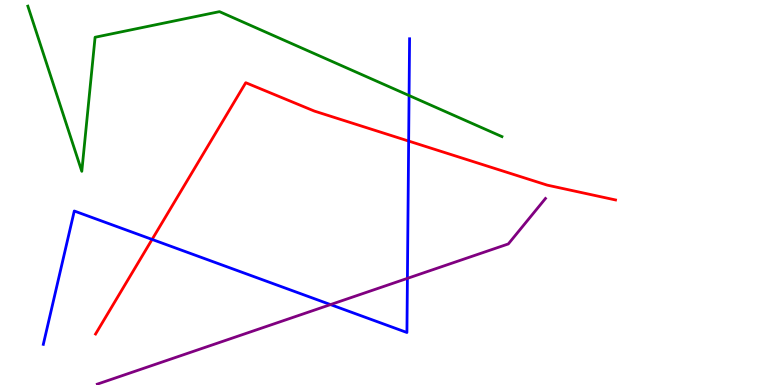[{'lines': ['blue', 'red'], 'intersections': [{'x': 1.96, 'y': 3.78}, {'x': 5.27, 'y': 6.34}]}, {'lines': ['green', 'red'], 'intersections': []}, {'lines': ['purple', 'red'], 'intersections': []}, {'lines': ['blue', 'green'], 'intersections': [{'x': 5.28, 'y': 7.52}]}, {'lines': ['blue', 'purple'], 'intersections': [{'x': 4.26, 'y': 2.09}, {'x': 5.26, 'y': 2.77}]}, {'lines': ['green', 'purple'], 'intersections': []}]